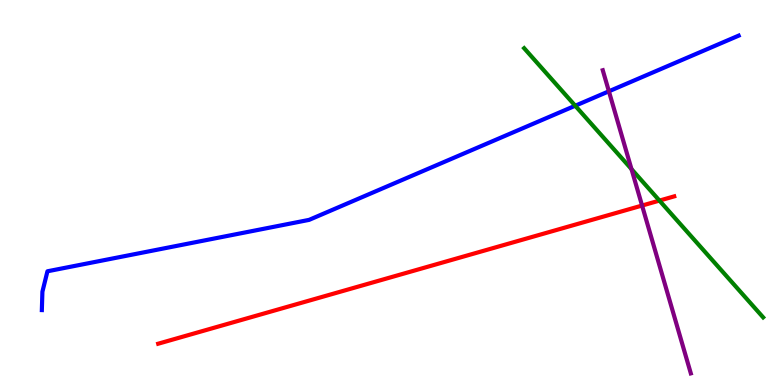[{'lines': ['blue', 'red'], 'intersections': []}, {'lines': ['green', 'red'], 'intersections': [{'x': 8.51, 'y': 4.79}]}, {'lines': ['purple', 'red'], 'intersections': [{'x': 8.28, 'y': 4.66}]}, {'lines': ['blue', 'green'], 'intersections': [{'x': 7.42, 'y': 7.25}]}, {'lines': ['blue', 'purple'], 'intersections': [{'x': 7.86, 'y': 7.63}]}, {'lines': ['green', 'purple'], 'intersections': [{'x': 8.15, 'y': 5.61}]}]